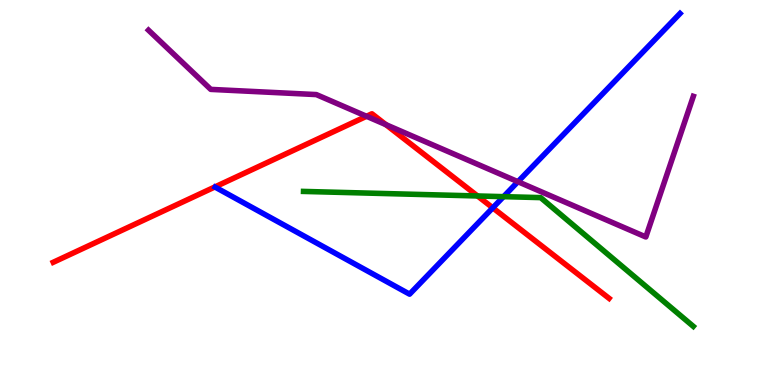[{'lines': ['blue', 'red'], 'intersections': [{'x': 6.36, 'y': 4.6}]}, {'lines': ['green', 'red'], 'intersections': [{'x': 6.16, 'y': 4.91}]}, {'lines': ['purple', 'red'], 'intersections': [{'x': 4.73, 'y': 6.98}, {'x': 4.98, 'y': 6.76}]}, {'lines': ['blue', 'green'], 'intersections': [{'x': 6.5, 'y': 4.89}]}, {'lines': ['blue', 'purple'], 'intersections': [{'x': 6.68, 'y': 5.28}]}, {'lines': ['green', 'purple'], 'intersections': []}]